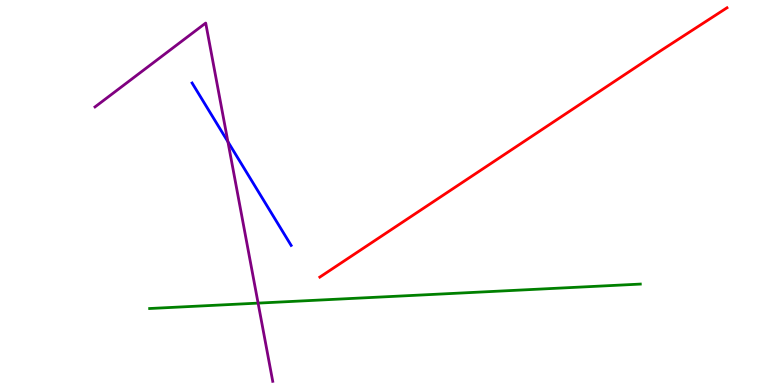[{'lines': ['blue', 'red'], 'intersections': []}, {'lines': ['green', 'red'], 'intersections': []}, {'lines': ['purple', 'red'], 'intersections': []}, {'lines': ['blue', 'green'], 'intersections': []}, {'lines': ['blue', 'purple'], 'intersections': [{'x': 2.94, 'y': 6.32}]}, {'lines': ['green', 'purple'], 'intersections': [{'x': 3.33, 'y': 2.13}]}]